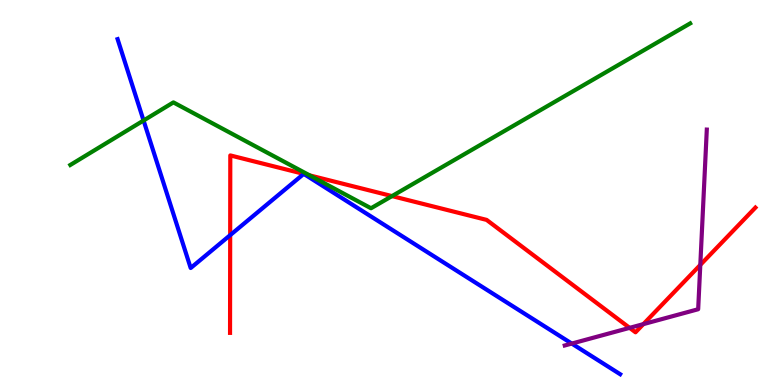[{'lines': ['blue', 'red'], 'intersections': [{'x': 2.97, 'y': 3.89}, {'x': 3.92, 'y': 5.48}, {'x': 3.92, 'y': 5.48}]}, {'lines': ['green', 'red'], 'intersections': [{'x': 3.99, 'y': 5.45}, {'x': 5.06, 'y': 4.91}]}, {'lines': ['purple', 'red'], 'intersections': [{'x': 8.12, 'y': 1.48}, {'x': 8.3, 'y': 1.58}, {'x': 9.04, 'y': 3.12}]}, {'lines': ['blue', 'green'], 'intersections': [{'x': 1.85, 'y': 6.87}]}, {'lines': ['blue', 'purple'], 'intersections': [{'x': 7.38, 'y': 1.08}]}, {'lines': ['green', 'purple'], 'intersections': []}]